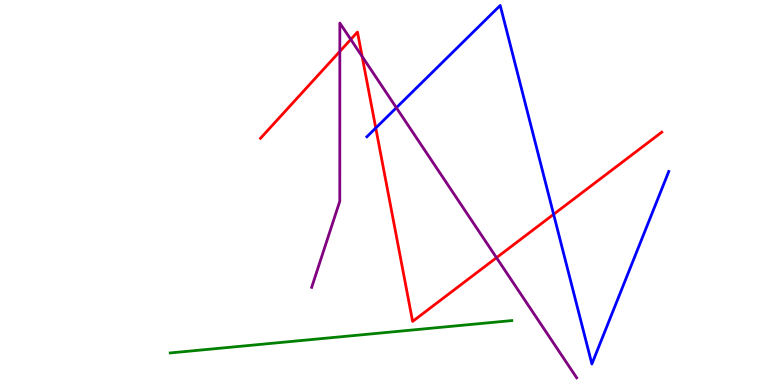[{'lines': ['blue', 'red'], 'intersections': [{'x': 4.85, 'y': 6.68}, {'x': 7.14, 'y': 4.43}]}, {'lines': ['green', 'red'], 'intersections': []}, {'lines': ['purple', 'red'], 'intersections': [{'x': 4.38, 'y': 8.66}, {'x': 4.53, 'y': 8.98}, {'x': 4.67, 'y': 8.53}, {'x': 6.41, 'y': 3.31}]}, {'lines': ['blue', 'green'], 'intersections': []}, {'lines': ['blue', 'purple'], 'intersections': [{'x': 5.11, 'y': 7.2}]}, {'lines': ['green', 'purple'], 'intersections': []}]